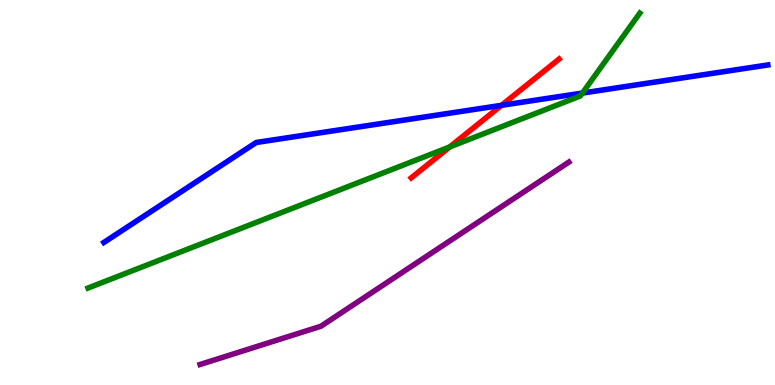[{'lines': ['blue', 'red'], 'intersections': [{'x': 6.47, 'y': 7.26}]}, {'lines': ['green', 'red'], 'intersections': [{'x': 5.8, 'y': 6.18}]}, {'lines': ['purple', 'red'], 'intersections': []}, {'lines': ['blue', 'green'], 'intersections': [{'x': 7.52, 'y': 7.58}]}, {'lines': ['blue', 'purple'], 'intersections': []}, {'lines': ['green', 'purple'], 'intersections': []}]